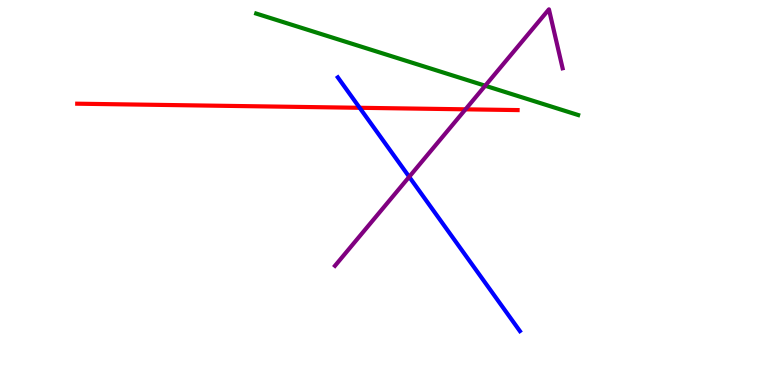[{'lines': ['blue', 'red'], 'intersections': [{'x': 4.64, 'y': 7.2}]}, {'lines': ['green', 'red'], 'intersections': []}, {'lines': ['purple', 'red'], 'intersections': [{'x': 6.01, 'y': 7.16}]}, {'lines': ['blue', 'green'], 'intersections': []}, {'lines': ['blue', 'purple'], 'intersections': [{'x': 5.28, 'y': 5.41}]}, {'lines': ['green', 'purple'], 'intersections': [{'x': 6.26, 'y': 7.77}]}]